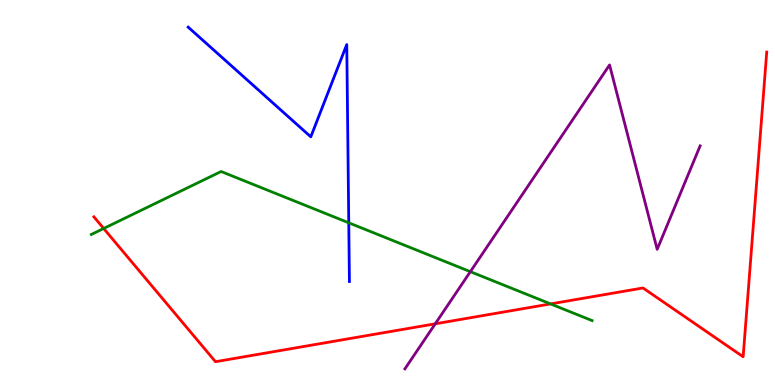[{'lines': ['blue', 'red'], 'intersections': []}, {'lines': ['green', 'red'], 'intersections': [{'x': 1.34, 'y': 4.07}, {'x': 7.1, 'y': 2.11}]}, {'lines': ['purple', 'red'], 'intersections': [{'x': 5.62, 'y': 1.59}]}, {'lines': ['blue', 'green'], 'intersections': [{'x': 4.5, 'y': 4.21}]}, {'lines': ['blue', 'purple'], 'intersections': []}, {'lines': ['green', 'purple'], 'intersections': [{'x': 6.07, 'y': 2.94}]}]